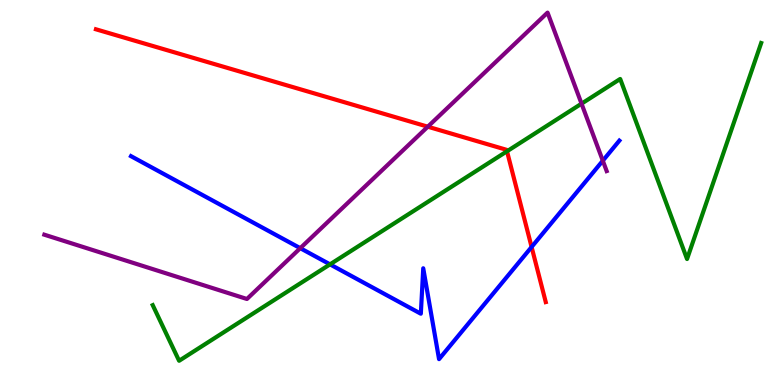[{'lines': ['blue', 'red'], 'intersections': [{'x': 6.86, 'y': 3.58}]}, {'lines': ['green', 'red'], 'intersections': [{'x': 6.54, 'y': 6.07}]}, {'lines': ['purple', 'red'], 'intersections': [{'x': 5.52, 'y': 6.71}]}, {'lines': ['blue', 'green'], 'intersections': [{'x': 4.26, 'y': 3.13}]}, {'lines': ['blue', 'purple'], 'intersections': [{'x': 3.87, 'y': 3.55}, {'x': 7.78, 'y': 5.83}]}, {'lines': ['green', 'purple'], 'intersections': [{'x': 7.5, 'y': 7.31}]}]